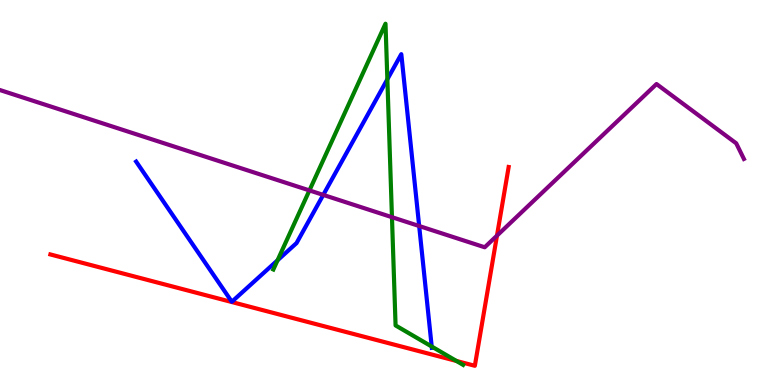[{'lines': ['blue', 'red'], 'intersections': []}, {'lines': ['green', 'red'], 'intersections': [{'x': 5.89, 'y': 0.624}]}, {'lines': ['purple', 'red'], 'intersections': [{'x': 6.41, 'y': 3.88}]}, {'lines': ['blue', 'green'], 'intersections': [{'x': 3.58, 'y': 3.24}, {'x': 5.0, 'y': 7.94}, {'x': 5.57, 'y': 0.999}]}, {'lines': ['blue', 'purple'], 'intersections': [{'x': 4.17, 'y': 4.94}, {'x': 5.41, 'y': 4.13}]}, {'lines': ['green', 'purple'], 'intersections': [{'x': 3.99, 'y': 5.05}, {'x': 5.06, 'y': 4.36}]}]